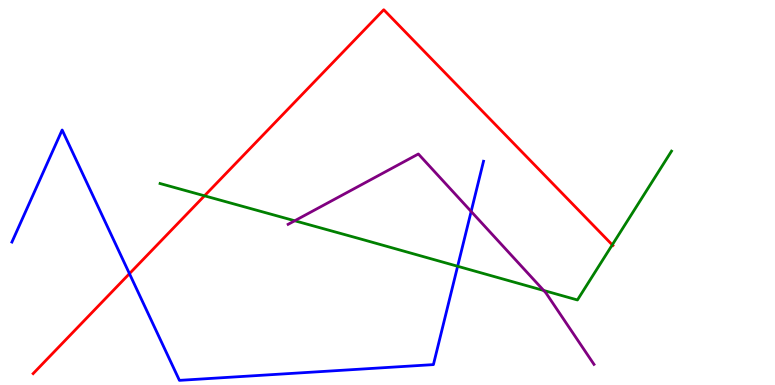[{'lines': ['blue', 'red'], 'intersections': [{'x': 1.67, 'y': 2.89}]}, {'lines': ['green', 'red'], 'intersections': [{'x': 2.64, 'y': 4.91}, {'x': 7.9, 'y': 3.64}]}, {'lines': ['purple', 'red'], 'intersections': []}, {'lines': ['blue', 'green'], 'intersections': [{'x': 5.91, 'y': 3.08}]}, {'lines': ['blue', 'purple'], 'intersections': [{'x': 6.08, 'y': 4.51}]}, {'lines': ['green', 'purple'], 'intersections': [{'x': 3.8, 'y': 4.27}, {'x': 7.02, 'y': 2.46}]}]